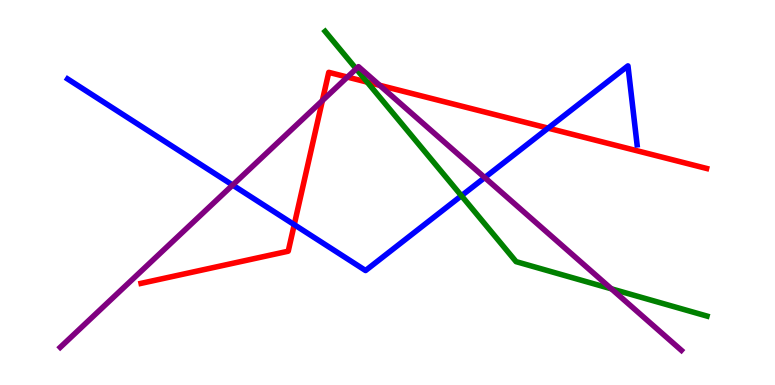[{'lines': ['blue', 'red'], 'intersections': [{'x': 3.8, 'y': 4.16}, {'x': 7.07, 'y': 6.67}]}, {'lines': ['green', 'red'], 'intersections': [{'x': 4.74, 'y': 7.87}]}, {'lines': ['purple', 'red'], 'intersections': [{'x': 4.16, 'y': 7.39}, {'x': 4.48, 'y': 8.0}, {'x': 4.9, 'y': 7.78}]}, {'lines': ['blue', 'green'], 'intersections': [{'x': 5.95, 'y': 4.92}]}, {'lines': ['blue', 'purple'], 'intersections': [{'x': 3.0, 'y': 5.19}, {'x': 6.25, 'y': 5.39}]}, {'lines': ['green', 'purple'], 'intersections': [{'x': 4.6, 'y': 8.21}, {'x': 7.89, 'y': 2.5}]}]